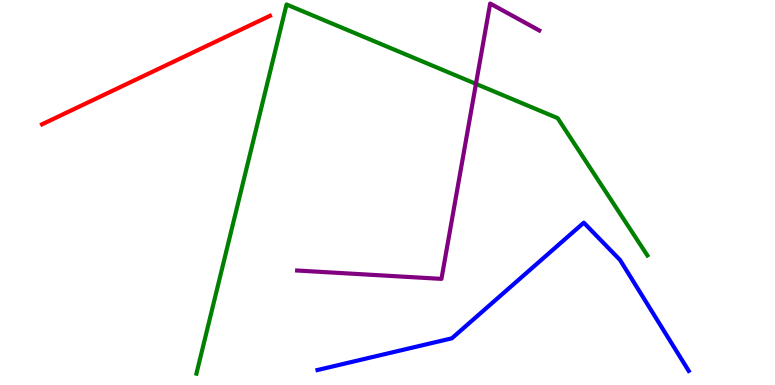[{'lines': ['blue', 'red'], 'intersections': []}, {'lines': ['green', 'red'], 'intersections': []}, {'lines': ['purple', 'red'], 'intersections': []}, {'lines': ['blue', 'green'], 'intersections': []}, {'lines': ['blue', 'purple'], 'intersections': []}, {'lines': ['green', 'purple'], 'intersections': [{'x': 6.14, 'y': 7.82}]}]